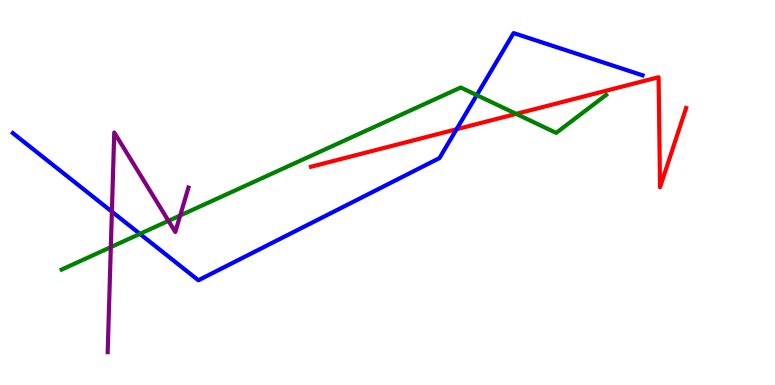[{'lines': ['blue', 'red'], 'intersections': [{'x': 5.89, 'y': 6.64}]}, {'lines': ['green', 'red'], 'intersections': [{'x': 6.66, 'y': 7.04}]}, {'lines': ['purple', 'red'], 'intersections': []}, {'lines': ['blue', 'green'], 'intersections': [{'x': 1.81, 'y': 3.93}, {'x': 6.15, 'y': 7.53}]}, {'lines': ['blue', 'purple'], 'intersections': [{'x': 1.44, 'y': 4.5}]}, {'lines': ['green', 'purple'], 'intersections': [{'x': 1.43, 'y': 3.58}, {'x': 2.17, 'y': 4.26}, {'x': 2.33, 'y': 4.4}]}]